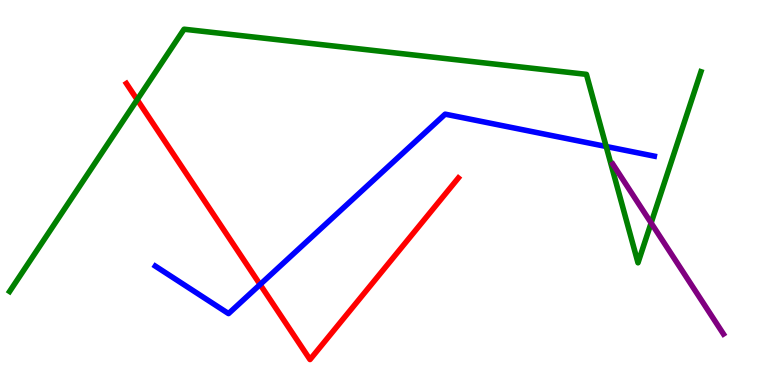[{'lines': ['blue', 'red'], 'intersections': [{'x': 3.36, 'y': 2.61}]}, {'lines': ['green', 'red'], 'intersections': [{'x': 1.77, 'y': 7.41}]}, {'lines': ['purple', 'red'], 'intersections': []}, {'lines': ['blue', 'green'], 'intersections': [{'x': 7.82, 'y': 6.2}]}, {'lines': ['blue', 'purple'], 'intersections': []}, {'lines': ['green', 'purple'], 'intersections': [{'x': 8.4, 'y': 4.21}]}]